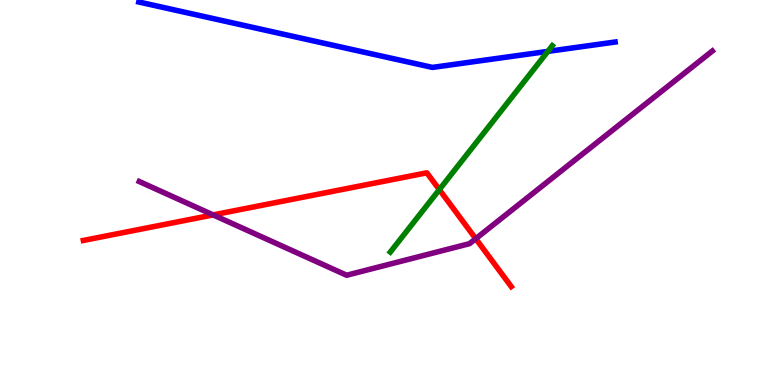[{'lines': ['blue', 'red'], 'intersections': []}, {'lines': ['green', 'red'], 'intersections': [{'x': 5.67, 'y': 5.07}]}, {'lines': ['purple', 'red'], 'intersections': [{'x': 2.75, 'y': 4.42}, {'x': 6.14, 'y': 3.8}]}, {'lines': ['blue', 'green'], 'intersections': [{'x': 7.07, 'y': 8.67}]}, {'lines': ['blue', 'purple'], 'intersections': []}, {'lines': ['green', 'purple'], 'intersections': []}]